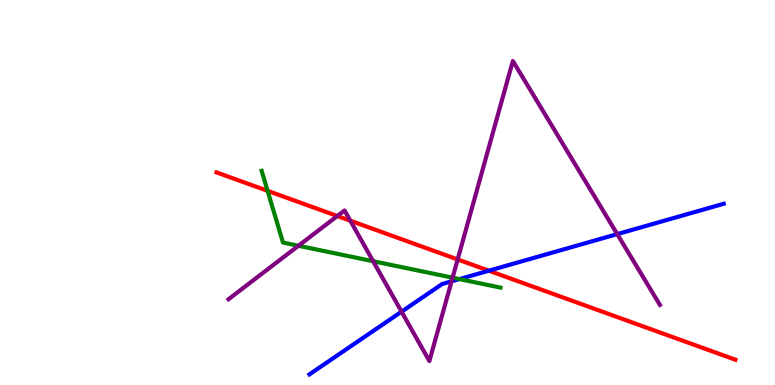[{'lines': ['blue', 'red'], 'intersections': [{'x': 6.31, 'y': 2.97}]}, {'lines': ['green', 'red'], 'intersections': [{'x': 3.45, 'y': 5.04}]}, {'lines': ['purple', 'red'], 'intersections': [{'x': 4.35, 'y': 4.39}, {'x': 4.52, 'y': 4.27}, {'x': 5.91, 'y': 3.26}]}, {'lines': ['blue', 'green'], 'intersections': [{'x': 5.93, 'y': 2.75}]}, {'lines': ['blue', 'purple'], 'intersections': [{'x': 5.18, 'y': 1.9}, {'x': 5.83, 'y': 2.69}, {'x': 7.96, 'y': 3.92}]}, {'lines': ['green', 'purple'], 'intersections': [{'x': 3.85, 'y': 3.62}, {'x': 4.81, 'y': 3.21}, {'x': 5.84, 'y': 2.79}]}]